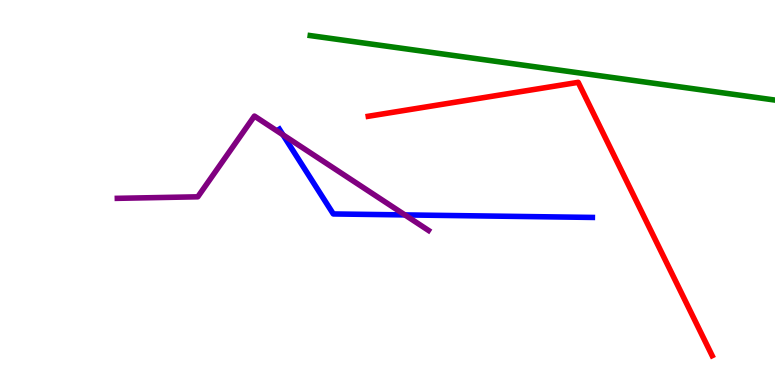[{'lines': ['blue', 'red'], 'intersections': []}, {'lines': ['green', 'red'], 'intersections': []}, {'lines': ['purple', 'red'], 'intersections': []}, {'lines': ['blue', 'green'], 'intersections': []}, {'lines': ['blue', 'purple'], 'intersections': [{'x': 3.65, 'y': 6.5}, {'x': 5.22, 'y': 4.42}]}, {'lines': ['green', 'purple'], 'intersections': []}]